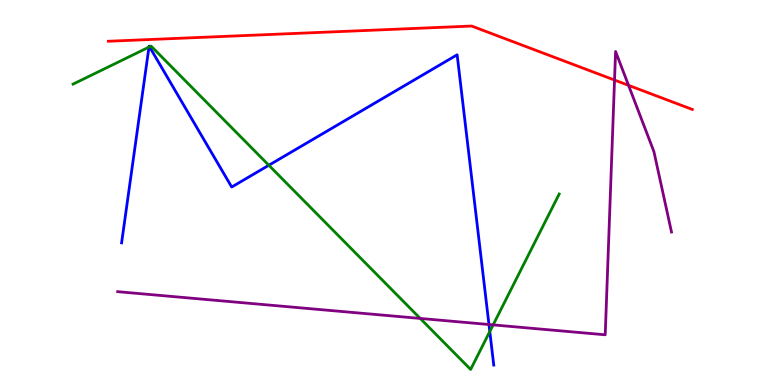[{'lines': ['blue', 'red'], 'intersections': []}, {'lines': ['green', 'red'], 'intersections': []}, {'lines': ['purple', 'red'], 'intersections': [{'x': 7.93, 'y': 7.92}, {'x': 8.11, 'y': 7.78}]}, {'lines': ['blue', 'green'], 'intersections': [{'x': 1.92, 'y': 8.78}, {'x': 1.93, 'y': 8.78}, {'x': 3.47, 'y': 5.71}, {'x': 6.32, 'y': 1.39}]}, {'lines': ['blue', 'purple'], 'intersections': [{'x': 6.31, 'y': 1.57}]}, {'lines': ['green', 'purple'], 'intersections': [{'x': 5.42, 'y': 1.73}, {'x': 6.36, 'y': 1.56}]}]